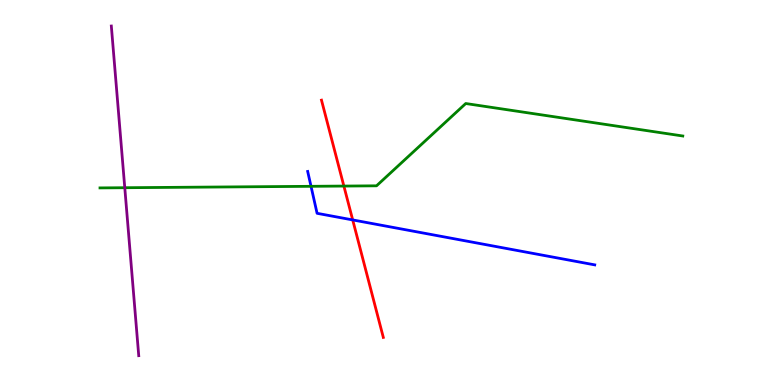[{'lines': ['blue', 'red'], 'intersections': [{'x': 4.55, 'y': 4.29}]}, {'lines': ['green', 'red'], 'intersections': [{'x': 4.44, 'y': 5.17}]}, {'lines': ['purple', 'red'], 'intersections': []}, {'lines': ['blue', 'green'], 'intersections': [{'x': 4.01, 'y': 5.16}]}, {'lines': ['blue', 'purple'], 'intersections': []}, {'lines': ['green', 'purple'], 'intersections': [{'x': 1.61, 'y': 5.12}]}]